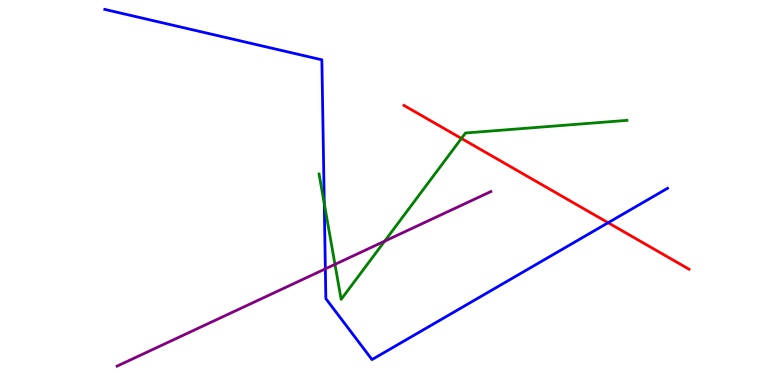[{'lines': ['blue', 'red'], 'intersections': [{'x': 7.85, 'y': 4.21}]}, {'lines': ['green', 'red'], 'intersections': [{'x': 5.95, 'y': 6.4}]}, {'lines': ['purple', 'red'], 'intersections': []}, {'lines': ['blue', 'green'], 'intersections': [{'x': 4.18, 'y': 4.71}]}, {'lines': ['blue', 'purple'], 'intersections': [{'x': 4.2, 'y': 3.02}]}, {'lines': ['green', 'purple'], 'intersections': [{'x': 4.32, 'y': 3.13}, {'x': 4.96, 'y': 3.74}]}]